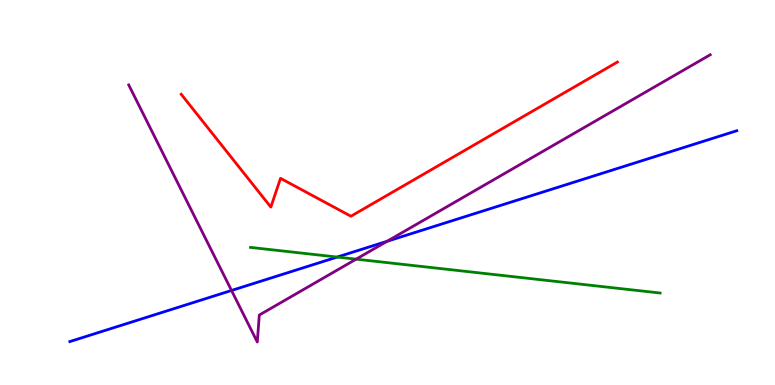[{'lines': ['blue', 'red'], 'intersections': []}, {'lines': ['green', 'red'], 'intersections': []}, {'lines': ['purple', 'red'], 'intersections': []}, {'lines': ['blue', 'green'], 'intersections': [{'x': 4.35, 'y': 3.32}]}, {'lines': ['blue', 'purple'], 'intersections': [{'x': 2.99, 'y': 2.46}, {'x': 4.99, 'y': 3.73}]}, {'lines': ['green', 'purple'], 'intersections': [{'x': 4.6, 'y': 3.27}]}]